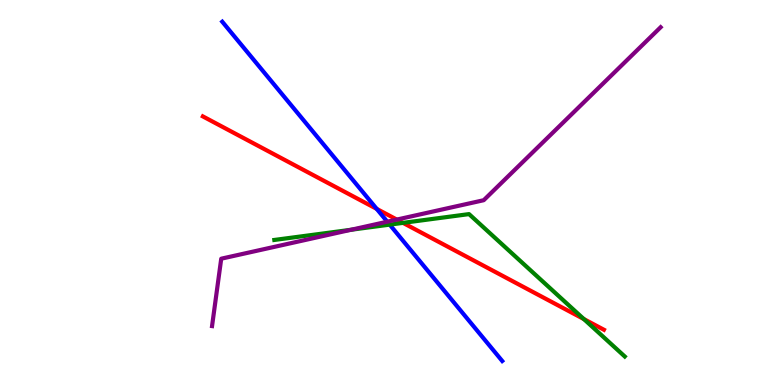[{'lines': ['blue', 'red'], 'intersections': [{'x': 4.86, 'y': 4.57}]}, {'lines': ['green', 'red'], 'intersections': [{'x': 5.2, 'y': 4.21}, {'x': 7.53, 'y': 1.71}]}, {'lines': ['purple', 'red'], 'intersections': [{'x': 5.12, 'y': 4.3}]}, {'lines': ['blue', 'green'], 'intersections': [{'x': 5.03, 'y': 4.17}]}, {'lines': ['blue', 'purple'], 'intersections': [{'x': 5.0, 'y': 4.24}]}, {'lines': ['green', 'purple'], 'intersections': [{'x': 4.53, 'y': 4.03}]}]